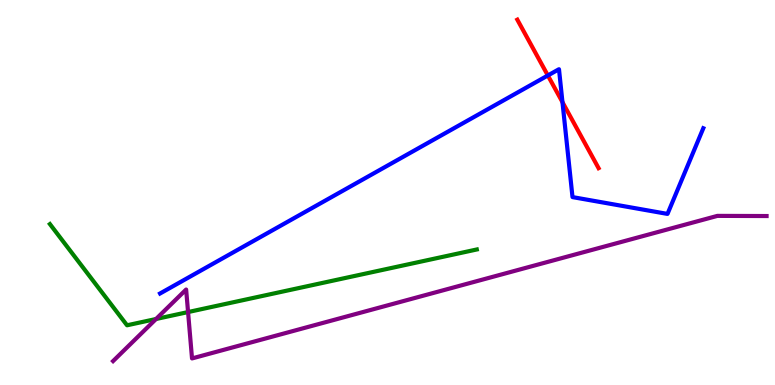[{'lines': ['blue', 'red'], 'intersections': [{'x': 7.07, 'y': 8.04}, {'x': 7.26, 'y': 7.35}]}, {'lines': ['green', 'red'], 'intersections': []}, {'lines': ['purple', 'red'], 'intersections': []}, {'lines': ['blue', 'green'], 'intersections': []}, {'lines': ['blue', 'purple'], 'intersections': []}, {'lines': ['green', 'purple'], 'intersections': [{'x': 2.01, 'y': 1.71}, {'x': 2.43, 'y': 1.89}]}]